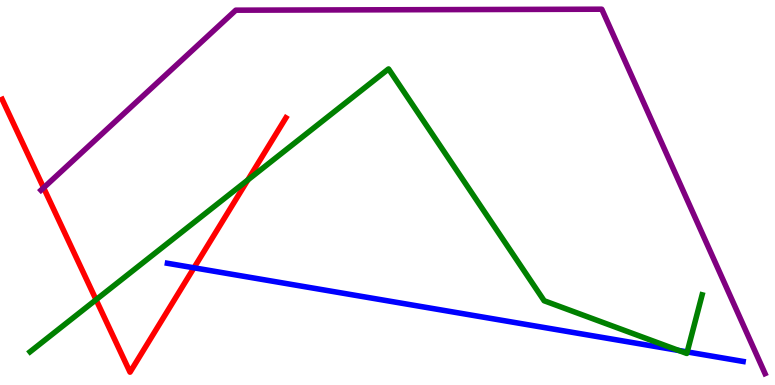[{'lines': ['blue', 'red'], 'intersections': [{'x': 2.5, 'y': 3.04}]}, {'lines': ['green', 'red'], 'intersections': [{'x': 1.24, 'y': 2.22}, {'x': 3.2, 'y': 5.33}]}, {'lines': ['purple', 'red'], 'intersections': [{'x': 0.563, 'y': 5.12}]}, {'lines': ['blue', 'green'], 'intersections': [{'x': 8.76, 'y': 0.897}, {'x': 8.87, 'y': 0.859}]}, {'lines': ['blue', 'purple'], 'intersections': []}, {'lines': ['green', 'purple'], 'intersections': []}]